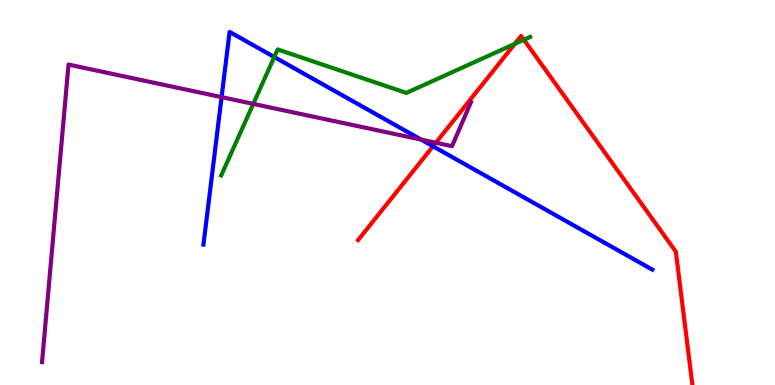[{'lines': ['blue', 'red'], 'intersections': [{'x': 5.59, 'y': 6.2}]}, {'lines': ['green', 'red'], 'intersections': [{'x': 6.64, 'y': 8.86}, {'x': 6.76, 'y': 8.97}]}, {'lines': ['purple', 'red'], 'intersections': [{'x': 5.62, 'y': 6.29}]}, {'lines': ['blue', 'green'], 'intersections': [{'x': 3.54, 'y': 8.52}]}, {'lines': ['blue', 'purple'], 'intersections': [{'x': 2.86, 'y': 7.48}, {'x': 5.43, 'y': 6.37}]}, {'lines': ['green', 'purple'], 'intersections': [{'x': 3.27, 'y': 7.3}]}]